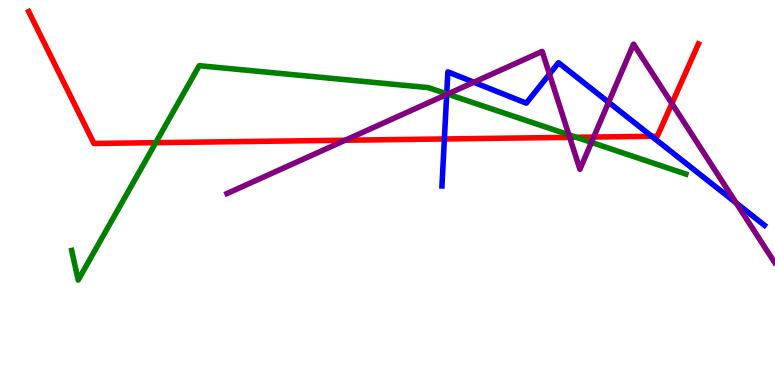[{'lines': ['blue', 'red'], 'intersections': [{'x': 5.73, 'y': 6.39}, {'x': 8.41, 'y': 6.46}]}, {'lines': ['green', 'red'], 'intersections': [{'x': 2.01, 'y': 6.29}, {'x': 7.44, 'y': 6.43}]}, {'lines': ['purple', 'red'], 'intersections': [{'x': 4.45, 'y': 6.36}, {'x': 7.35, 'y': 6.43}, {'x': 7.66, 'y': 6.44}, {'x': 8.67, 'y': 7.31}]}, {'lines': ['blue', 'green'], 'intersections': [{'x': 5.76, 'y': 7.56}]}, {'lines': ['blue', 'purple'], 'intersections': [{'x': 5.76, 'y': 7.55}, {'x': 6.11, 'y': 7.86}, {'x': 7.09, 'y': 8.08}, {'x': 7.85, 'y': 7.34}, {'x': 9.5, 'y': 4.73}]}, {'lines': ['green', 'purple'], 'intersections': [{'x': 5.77, 'y': 7.56}, {'x': 7.34, 'y': 6.5}, {'x': 7.63, 'y': 6.3}]}]